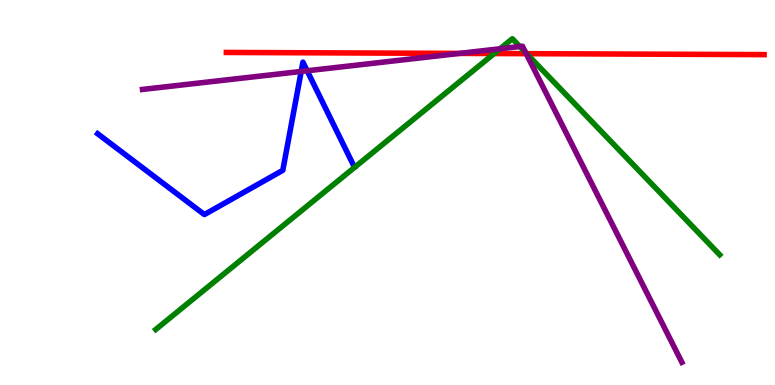[{'lines': ['blue', 'red'], 'intersections': []}, {'lines': ['green', 'red'], 'intersections': [{'x': 6.38, 'y': 8.61}, {'x': 6.8, 'y': 8.61}]}, {'lines': ['purple', 'red'], 'intersections': [{'x': 5.93, 'y': 8.61}, {'x': 6.79, 'y': 8.61}]}, {'lines': ['blue', 'green'], 'intersections': []}, {'lines': ['blue', 'purple'], 'intersections': [{'x': 3.89, 'y': 8.14}, {'x': 3.96, 'y': 8.16}]}, {'lines': ['green', 'purple'], 'intersections': [{'x': 6.45, 'y': 8.73}, {'x': 6.71, 'y': 8.79}, {'x': 6.78, 'y': 8.63}]}]